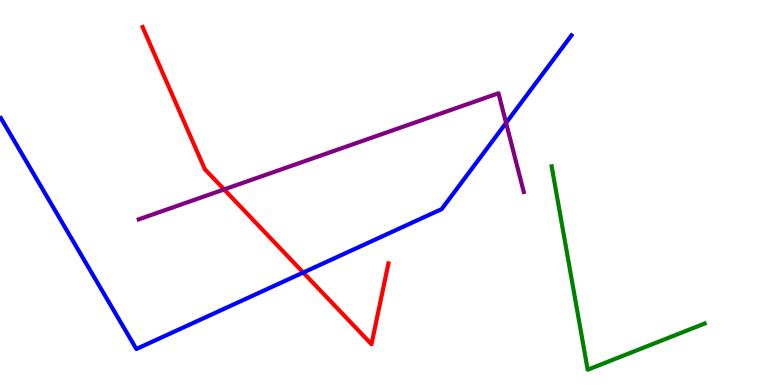[{'lines': ['blue', 'red'], 'intersections': [{'x': 3.91, 'y': 2.92}]}, {'lines': ['green', 'red'], 'intersections': []}, {'lines': ['purple', 'red'], 'intersections': [{'x': 2.89, 'y': 5.08}]}, {'lines': ['blue', 'green'], 'intersections': []}, {'lines': ['blue', 'purple'], 'intersections': [{'x': 6.53, 'y': 6.81}]}, {'lines': ['green', 'purple'], 'intersections': []}]